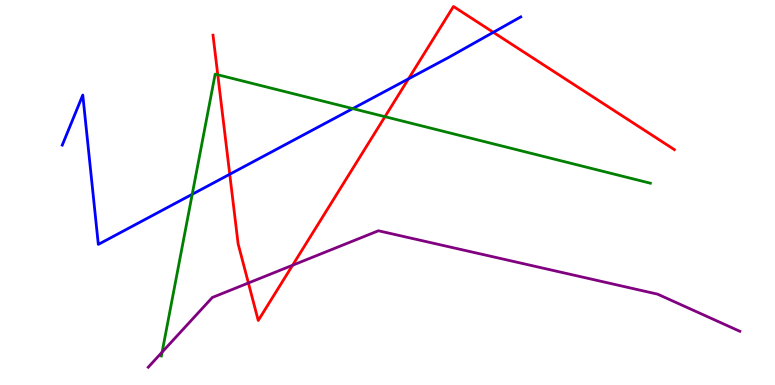[{'lines': ['blue', 'red'], 'intersections': [{'x': 2.96, 'y': 5.47}, {'x': 5.27, 'y': 7.95}, {'x': 6.37, 'y': 9.16}]}, {'lines': ['green', 'red'], 'intersections': [{'x': 2.81, 'y': 8.06}, {'x': 4.97, 'y': 6.97}]}, {'lines': ['purple', 'red'], 'intersections': [{'x': 3.21, 'y': 2.65}, {'x': 3.78, 'y': 3.11}]}, {'lines': ['blue', 'green'], 'intersections': [{'x': 2.48, 'y': 4.95}, {'x': 4.55, 'y': 7.18}]}, {'lines': ['blue', 'purple'], 'intersections': []}, {'lines': ['green', 'purple'], 'intersections': [{'x': 2.09, 'y': 0.854}]}]